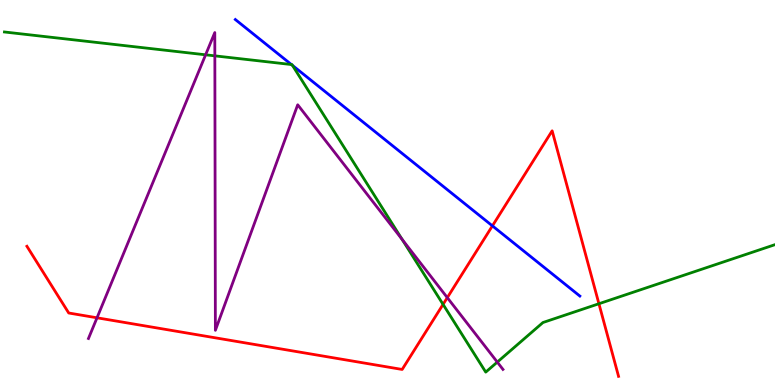[{'lines': ['blue', 'red'], 'intersections': [{'x': 6.35, 'y': 4.13}]}, {'lines': ['green', 'red'], 'intersections': [{'x': 5.72, 'y': 2.09}, {'x': 7.73, 'y': 2.11}]}, {'lines': ['purple', 'red'], 'intersections': [{'x': 1.25, 'y': 1.75}, {'x': 5.77, 'y': 2.27}]}, {'lines': ['blue', 'green'], 'intersections': [{'x': 3.76, 'y': 8.32}, {'x': 3.77, 'y': 8.3}]}, {'lines': ['blue', 'purple'], 'intersections': []}, {'lines': ['green', 'purple'], 'intersections': [{'x': 2.65, 'y': 8.58}, {'x': 2.77, 'y': 8.55}, {'x': 5.19, 'y': 3.78}, {'x': 6.42, 'y': 0.595}]}]